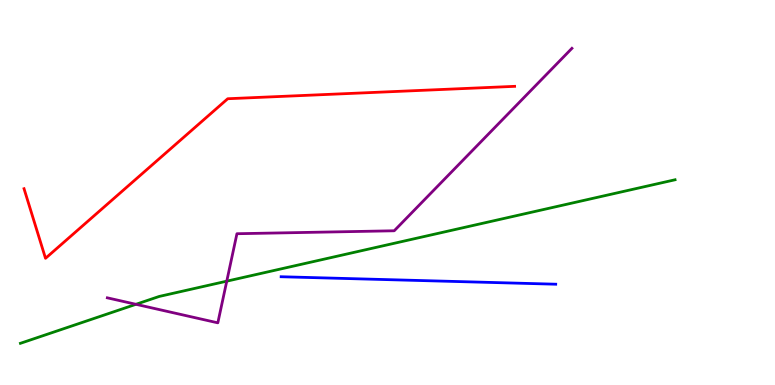[{'lines': ['blue', 'red'], 'intersections': []}, {'lines': ['green', 'red'], 'intersections': []}, {'lines': ['purple', 'red'], 'intersections': []}, {'lines': ['blue', 'green'], 'intersections': []}, {'lines': ['blue', 'purple'], 'intersections': []}, {'lines': ['green', 'purple'], 'intersections': [{'x': 1.75, 'y': 2.1}, {'x': 2.93, 'y': 2.7}]}]